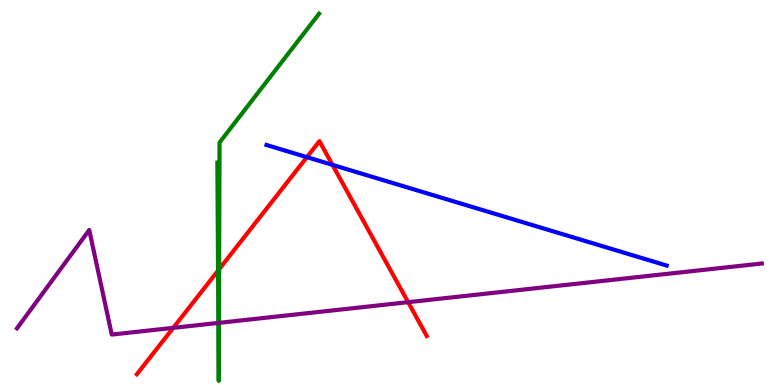[{'lines': ['blue', 'red'], 'intersections': [{'x': 3.96, 'y': 5.92}, {'x': 4.29, 'y': 5.72}]}, {'lines': ['green', 'red'], 'intersections': [{'x': 2.81, 'y': 2.97}, {'x': 2.83, 'y': 3.01}]}, {'lines': ['purple', 'red'], 'intersections': [{'x': 2.24, 'y': 1.48}, {'x': 5.27, 'y': 2.15}]}, {'lines': ['blue', 'green'], 'intersections': []}, {'lines': ['blue', 'purple'], 'intersections': []}, {'lines': ['green', 'purple'], 'intersections': [{'x': 2.82, 'y': 1.61}, {'x': 2.83, 'y': 1.61}]}]